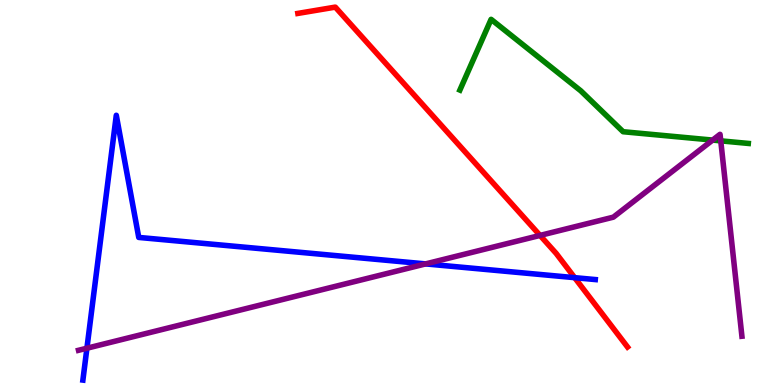[{'lines': ['blue', 'red'], 'intersections': [{'x': 7.41, 'y': 2.79}]}, {'lines': ['green', 'red'], 'intersections': []}, {'lines': ['purple', 'red'], 'intersections': [{'x': 6.97, 'y': 3.89}]}, {'lines': ['blue', 'green'], 'intersections': []}, {'lines': ['blue', 'purple'], 'intersections': [{'x': 1.12, 'y': 0.955}, {'x': 5.49, 'y': 3.15}]}, {'lines': ['green', 'purple'], 'intersections': [{'x': 9.2, 'y': 6.36}, {'x': 9.3, 'y': 6.34}]}]